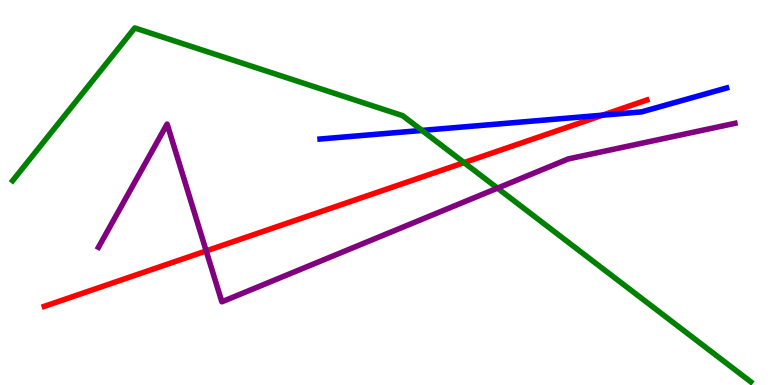[{'lines': ['blue', 'red'], 'intersections': [{'x': 7.78, 'y': 7.01}]}, {'lines': ['green', 'red'], 'intersections': [{'x': 5.99, 'y': 5.78}]}, {'lines': ['purple', 'red'], 'intersections': [{'x': 2.66, 'y': 3.48}]}, {'lines': ['blue', 'green'], 'intersections': [{'x': 5.45, 'y': 6.61}]}, {'lines': ['blue', 'purple'], 'intersections': []}, {'lines': ['green', 'purple'], 'intersections': [{'x': 6.42, 'y': 5.11}]}]